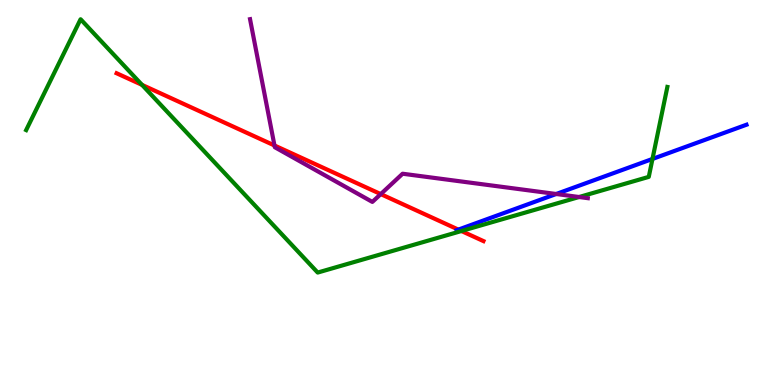[{'lines': ['blue', 'red'], 'intersections': [{'x': 5.91, 'y': 4.04}]}, {'lines': ['green', 'red'], 'intersections': [{'x': 1.83, 'y': 7.8}, {'x': 5.95, 'y': 4.0}]}, {'lines': ['purple', 'red'], 'intersections': [{'x': 3.54, 'y': 6.22}, {'x': 4.91, 'y': 4.96}]}, {'lines': ['blue', 'green'], 'intersections': [{'x': 8.42, 'y': 5.87}]}, {'lines': ['blue', 'purple'], 'intersections': [{'x': 7.18, 'y': 4.96}]}, {'lines': ['green', 'purple'], 'intersections': [{'x': 7.47, 'y': 4.88}]}]